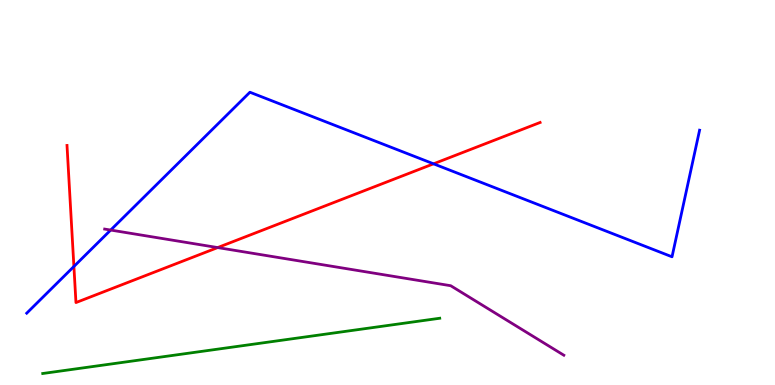[{'lines': ['blue', 'red'], 'intersections': [{'x': 0.954, 'y': 3.08}, {'x': 5.59, 'y': 5.74}]}, {'lines': ['green', 'red'], 'intersections': []}, {'lines': ['purple', 'red'], 'intersections': [{'x': 2.81, 'y': 3.57}]}, {'lines': ['blue', 'green'], 'intersections': []}, {'lines': ['blue', 'purple'], 'intersections': [{'x': 1.43, 'y': 4.02}]}, {'lines': ['green', 'purple'], 'intersections': []}]